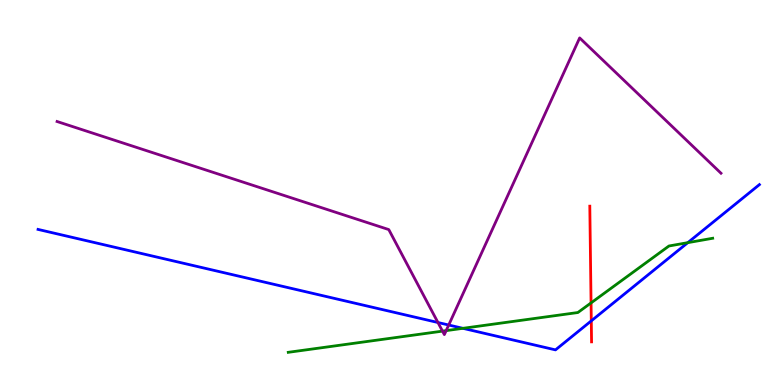[{'lines': ['blue', 'red'], 'intersections': [{'x': 7.63, 'y': 1.67}]}, {'lines': ['green', 'red'], 'intersections': [{'x': 7.63, 'y': 2.13}]}, {'lines': ['purple', 'red'], 'intersections': []}, {'lines': ['blue', 'green'], 'intersections': [{'x': 5.97, 'y': 1.47}, {'x': 8.87, 'y': 3.7}]}, {'lines': ['blue', 'purple'], 'intersections': [{'x': 5.65, 'y': 1.62}, {'x': 5.79, 'y': 1.56}]}, {'lines': ['green', 'purple'], 'intersections': [{'x': 5.71, 'y': 1.4}, {'x': 5.76, 'y': 1.41}]}]